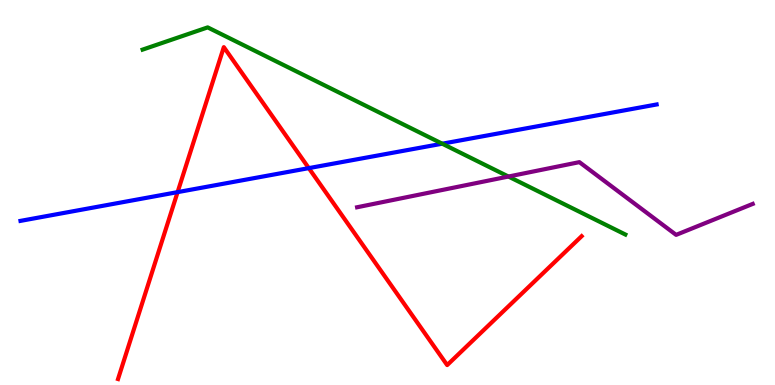[{'lines': ['blue', 'red'], 'intersections': [{'x': 2.29, 'y': 5.01}, {'x': 3.98, 'y': 5.63}]}, {'lines': ['green', 'red'], 'intersections': []}, {'lines': ['purple', 'red'], 'intersections': []}, {'lines': ['blue', 'green'], 'intersections': [{'x': 5.71, 'y': 6.27}]}, {'lines': ['blue', 'purple'], 'intersections': []}, {'lines': ['green', 'purple'], 'intersections': [{'x': 6.56, 'y': 5.41}]}]